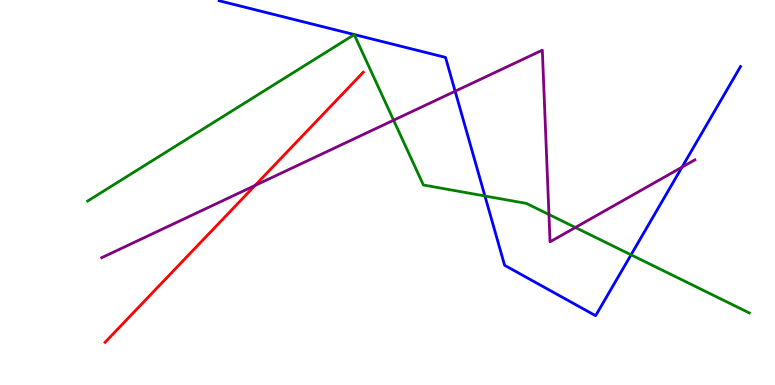[{'lines': ['blue', 'red'], 'intersections': []}, {'lines': ['green', 'red'], 'intersections': []}, {'lines': ['purple', 'red'], 'intersections': [{'x': 3.29, 'y': 5.18}]}, {'lines': ['blue', 'green'], 'intersections': [{'x': 6.26, 'y': 4.91}, {'x': 8.14, 'y': 3.38}]}, {'lines': ['blue', 'purple'], 'intersections': [{'x': 5.87, 'y': 7.63}, {'x': 8.8, 'y': 5.66}]}, {'lines': ['green', 'purple'], 'intersections': [{'x': 5.08, 'y': 6.88}, {'x': 7.08, 'y': 4.43}, {'x': 7.42, 'y': 4.09}]}]